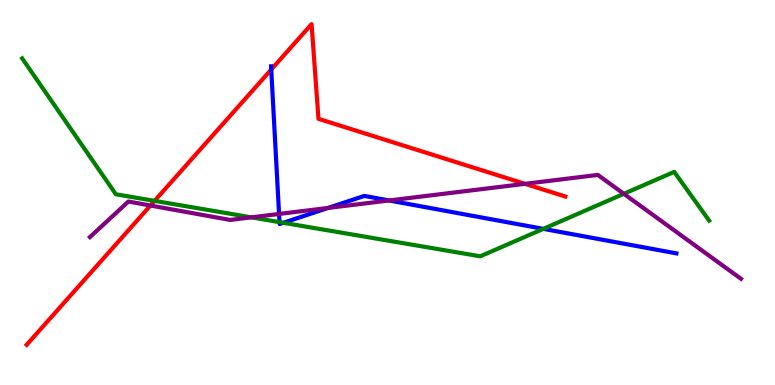[{'lines': ['blue', 'red'], 'intersections': [{'x': 3.5, 'y': 8.19}]}, {'lines': ['green', 'red'], 'intersections': [{'x': 1.99, 'y': 4.78}]}, {'lines': ['purple', 'red'], 'intersections': [{'x': 1.94, 'y': 4.66}, {'x': 6.77, 'y': 5.23}]}, {'lines': ['blue', 'green'], 'intersections': [{'x': 3.61, 'y': 4.23}, {'x': 3.66, 'y': 4.21}, {'x': 7.01, 'y': 4.06}]}, {'lines': ['blue', 'purple'], 'intersections': [{'x': 3.6, 'y': 4.44}, {'x': 4.23, 'y': 4.6}, {'x': 5.02, 'y': 4.79}]}, {'lines': ['green', 'purple'], 'intersections': [{'x': 3.24, 'y': 4.35}, {'x': 8.05, 'y': 4.97}]}]